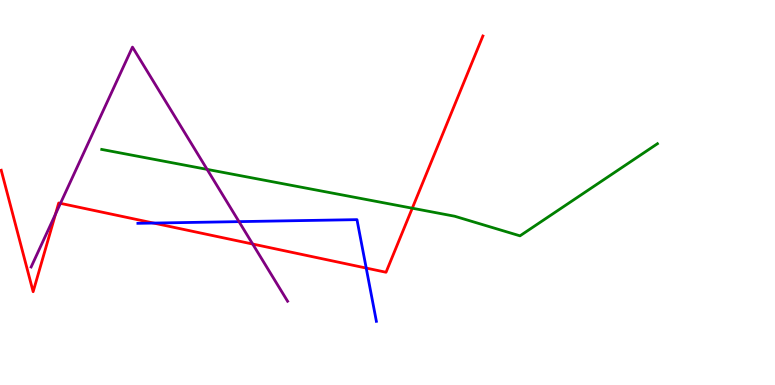[{'lines': ['blue', 'red'], 'intersections': [{'x': 1.98, 'y': 4.21}, {'x': 4.73, 'y': 3.04}]}, {'lines': ['green', 'red'], 'intersections': [{'x': 5.32, 'y': 4.59}]}, {'lines': ['purple', 'red'], 'intersections': [{'x': 0.716, 'y': 4.44}, {'x': 0.78, 'y': 4.72}, {'x': 3.26, 'y': 3.66}]}, {'lines': ['blue', 'green'], 'intersections': []}, {'lines': ['blue', 'purple'], 'intersections': [{'x': 3.08, 'y': 4.24}]}, {'lines': ['green', 'purple'], 'intersections': [{'x': 2.67, 'y': 5.6}]}]